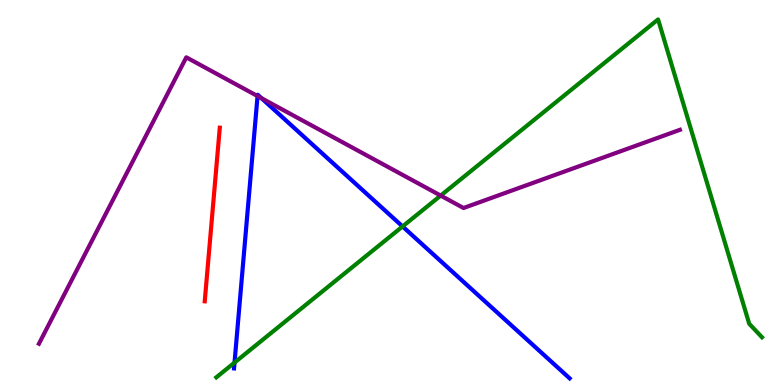[{'lines': ['blue', 'red'], 'intersections': []}, {'lines': ['green', 'red'], 'intersections': []}, {'lines': ['purple', 'red'], 'intersections': []}, {'lines': ['blue', 'green'], 'intersections': [{'x': 3.03, 'y': 0.582}, {'x': 5.19, 'y': 4.12}]}, {'lines': ['blue', 'purple'], 'intersections': [{'x': 3.32, 'y': 7.5}, {'x': 3.37, 'y': 7.45}]}, {'lines': ['green', 'purple'], 'intersections': [{'x': 5.69, 'y': 4.92}]}]